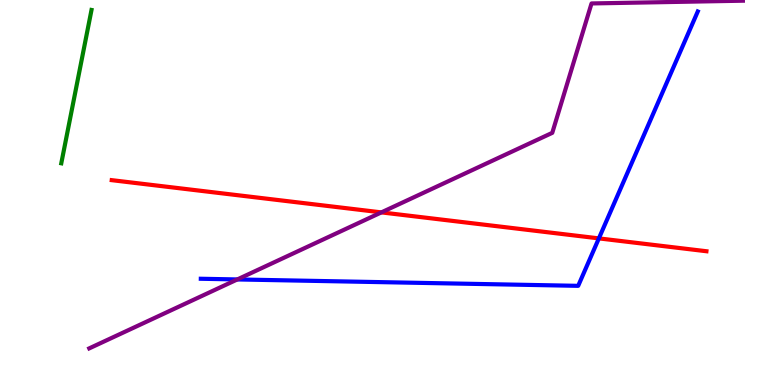[{'lines': ['blue', 'red'], 'intersections': [{'x': 7.73, 'y': 3.81}]}, {'lines': ['green', 'red'], 'intersections': []}, {'lines': ['purple', 'red'], 'intersections': [{'x': 4.92, 'y': 4.48}]}, {'lines': ['blue', 'green'], 'intersections': []}, {'lines': ['blue', 'purple'], 'intersections': [{'x': 3.06, 'y': 2.74}]}, {'lines': ['green', 'purple'], 'intersections': []}]